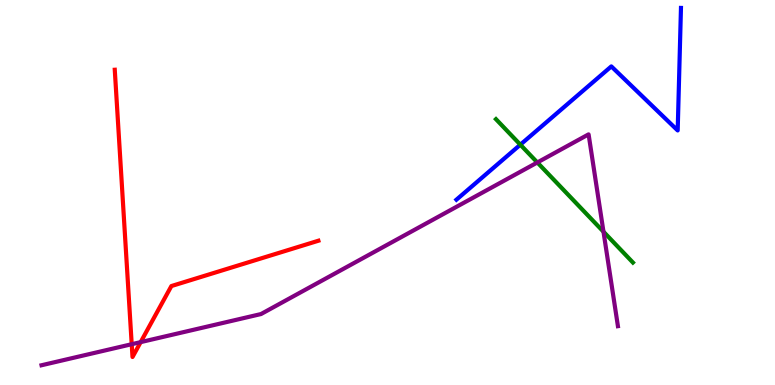[{'lines': ['blue', 'red'], 'intersections': []}, {'lines': ['green', 'red'], 'intersections': []}, {'lines': ['purple', 'red'], 'intersections': [{'x': 1.7, 'y': 1.06}, {'x': 1.82, 'y': 1.11}]}, {'lines': ['blue', 'green'], 'intersections': [{'x': 6.71, 'y': 6.24}]}, {'lines': ['blue', 'purple'], 'intersections': []}, {'lines': ['green', 'purple'], 'intersections': [{'x': 6.93, 'y': 5.78}, {'x': 7.79, 'y': 3.98}]}]